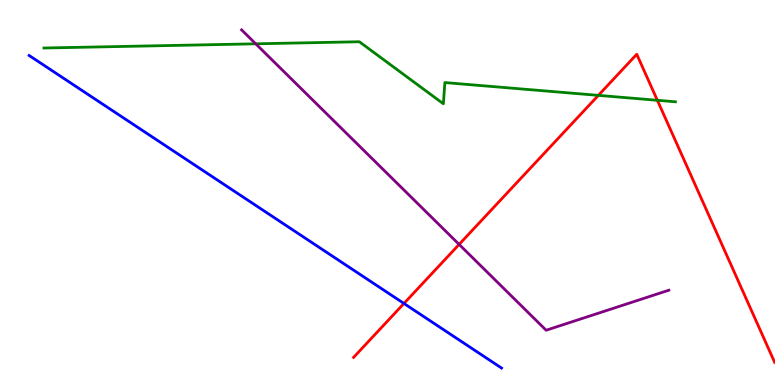[{'lines': ['blue', 'red'], 'intersections': [{'x': 5.21, 'y': 2.12}]}, {'lines': ['green', 'red'], 'intersections': [{'x': 7.72, 'y': 7.52}, {'x': 8.48, 'y': 7.4}]}, {'lines': ['purple', 'red'], 'intersections': [{'x': 5.92, 'y': 3.65}]}, {'lines': ['blue', 'green'], 'intersections': []}, {'lines': ['blue', 'purple'], 'intersections': []}, {'lines': ['green', 'purple'], 'intersections': [{'x': 3.3, 'y': 8.86}]}]